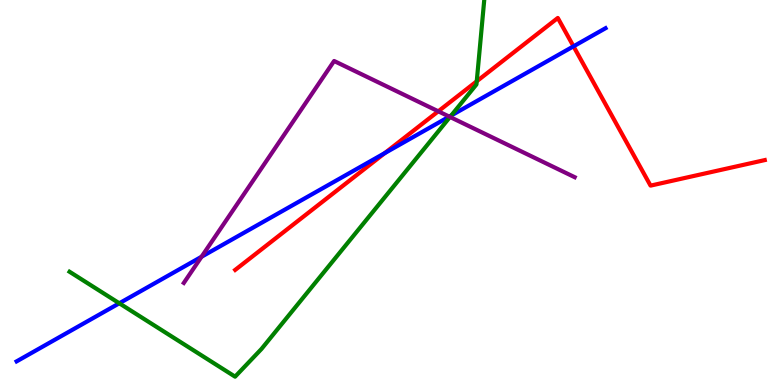[{'lines': ['blue', 'red'], 'intersections': [{'x': 4.96, 'y': 6.02}, {'x': 7.4, 'y': 8.8}]}, {'lines': ['green', 'red'], 'intersections': [{'x': 6.15, 'y': 7.89}]}, {'lines': ['purple', 'red'], 'intersections': [{'x': 5.66, 'y': 7.11}]}, {'lines': ['blue', 'green'], 'intersections': [{'x': 1.54, 'y': 2.12}, {'x': 5.82, 'y': 7.0}]}, {'lines': ['blue', 'purple'], 'intersections': [{'x': 2.6, 'y': 3.33}, {'x': 5.8, 'y': 6.97}]}, {'lines': ['green', 'purple'], 'intersections': [{'x': 5.81, 'y': 6.96}]}]